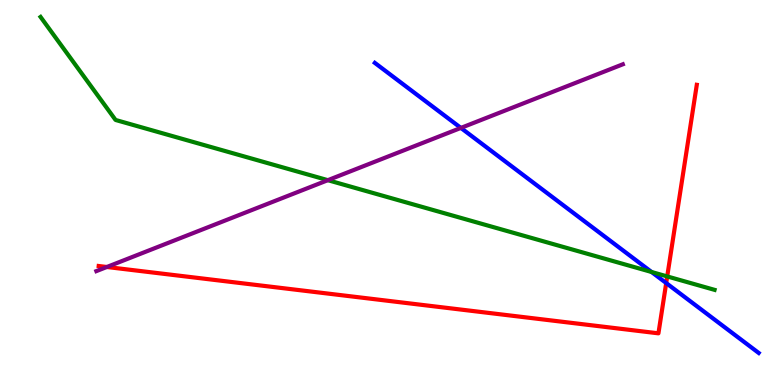[{'lines': ['blue', 'red'], 'intersections': [{'x': 8.6, 'y': 2.65}]}, {'lines': ['green', 'red'], 'intersections': [{'x': 8.61, 'y': 2.82}]}, {'lines': ['purple', 'red'], 'intersections': [{'x': 1.38, 'y': 3.07}]}, {'lines': ['blue', 'green'], 'intersections': [{'x': 8.41, 'y': 2.94}]}, {'lines': ['blue', 'purple'], 'intersections': [{'x': 5.95, 'y': 6.68}]}, {'lines': ['green', 'purple'], 'intersections': [{'x': 4.23, 'y': 5.32}]}]